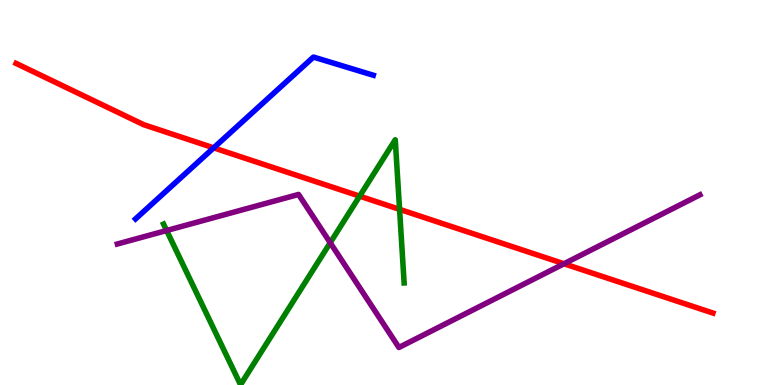[{'lines': ['blue', 'red'], 'intersections': [{'x': 2.76, 'y': 6.16}]}, {'lines': ['green', 'red'], 'intersections': [{'x': 4.64, 'y': 4.91}, {'x': 5.16, 'y': 4.56}]}, {'lines': ['purple', 'red'], 'intersections': [{'x': 7.28, 'y': 3.15}]}, {'lines': ['blue', 'green'], 'intersections': []}, {'lines': ['blue', 'purple'], 'intersections': []}, {'lines': ['green', 'purple'], 'intersections': [{'x': 2.15, 'y': 4.01}, {'x': 4.26, 'y': 3.7}]}]